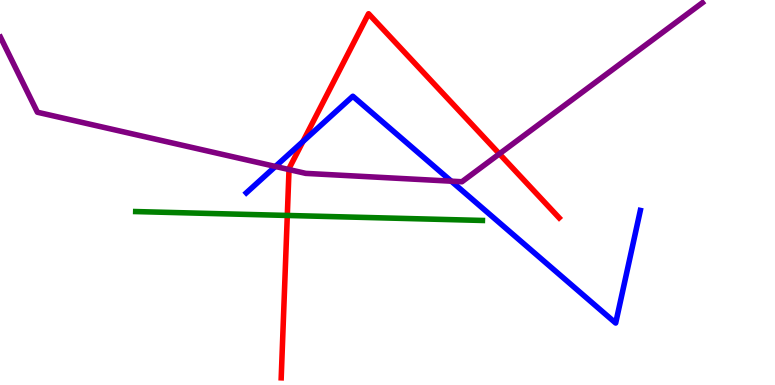[{'lines': ['blue', 'red'], 'intersections': [{'x': 3.91, 'y': 6.32}]}, {'lines': ['green', 'red'], 'intersections': [{'x': 3.71, 'y': 4.4}]}, {'lines': ['purple', 'red'], 'intersections': [{'x': 3.73, 'y': 5.6}, {'x': 6.44, 'y': 6.0}]}, {'lines': ['blue', 'green'], 'intersections': []}, {'lines': ['blue', 'purple'], 'intersections': [{'x': 3.55, 'y': 5.68}, {'x': 5.82, 'y': 5.29}]}, {'lines': ['green', 'purple'], 'intersections': []}]